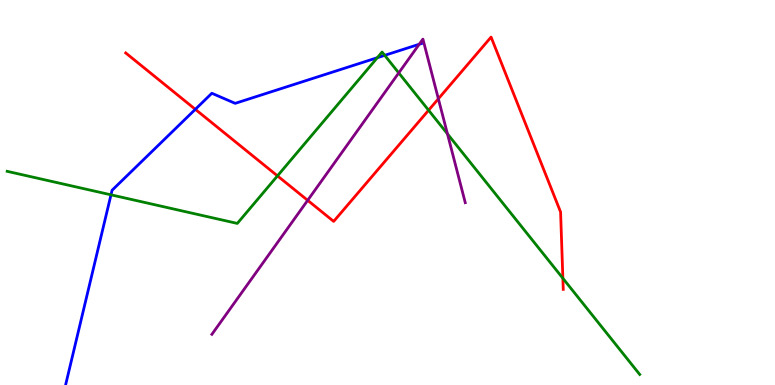[{'lines': ['blue', 'red'], 'intersections': [{'x': 2.52, 'y': 7.16}]}, {'lines': ['green', 'red'], 'intersections': [{'x': 3.58, 'y': 5.43}, {'x': 5.53, 'y': 7.14}, {'x': 7.26, 'y': 2.77}]}, {'lines': ['purple', 'red'], 'intersections': [{'x': 3.97, 'y': 4.8}, {'x': 5.66, 'y': 7.43}]}, {'lines': ['blue', 'green'], 'intersections': [{'x': 1.43, 'y': 4.94}, {'x': 4.87, 'y': 8.5}, {'x': 4.96, 'y': 8.56}]}, {'lines': ['blue', 'purple'], 'intersections': [{'x': 5.41, 'y': 8.85}]}, {'lines': ['green', 'purple'], 'intersections': [{'x': 5.15, 'y': 8.11}, {'x': 5.77, 'y': 6.52}]}]